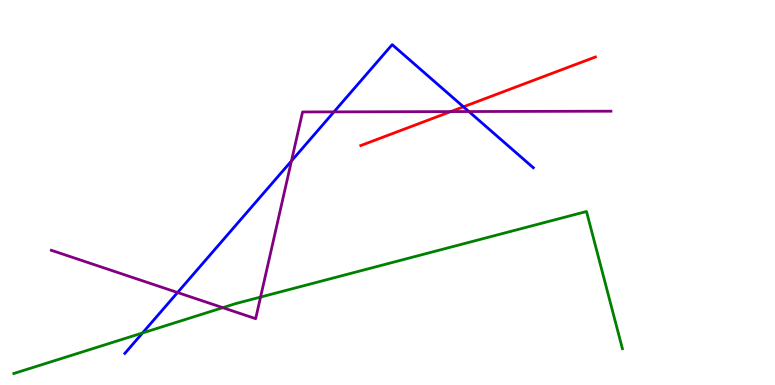[{'lines': ['blue', 'red'], 'intersections': [{'x': 5.98, 'y': 7.23}]}, {'lines': ['green', 'red'], 'intersections': []}, {'lines': ['purple', 'red'], 'intersections': [{'x': 5.82, 'y': 7.1}]}, {'lines': ['blue', 'green'], 'intersections': [{'x': 1.84, 'y': 1.35}]}, {'lines': ['blue', 'purple'], 'intersections': [{'x': 2.29, 'y': 2.4}, {'x': 3.76, 'y': 5.82}, {'x': 4.31, 'y': 7.09}, {'x': 6.05, 'y': 7.1}]}, {'lines': ['green', 'purple'], 'intersections': [{'x': 2.88, 'y': 2.01}, {'x': 3.36, 'y': 2.28}]}]